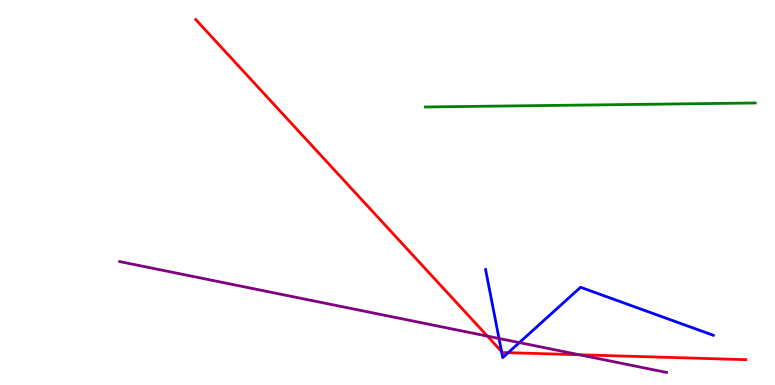[{'lines': ['blue', 'red'], 'intersections': [{'x': 6.47, 'y': 0.871}, {'x': 6.56, 'y': 0.84}]}, {'lines': ['green', 'red'], 'intersections': []}, {'lines': ['purple', 'red'], 'intersections': [{'x': 6.29, 'y': 1.27}, {'x': 7.48, 'y': 0.785}]}, {'lines': ['blue', 'green'], 'intersections': []}, {'lines': ['blue', 'purple'], 'intersections': [{'x': 6.44, 'y': 1.21}, {'x': 6.7, 'y': 1.1}]}, {'lines': ['green', 'purple'], 'intersections': []}]